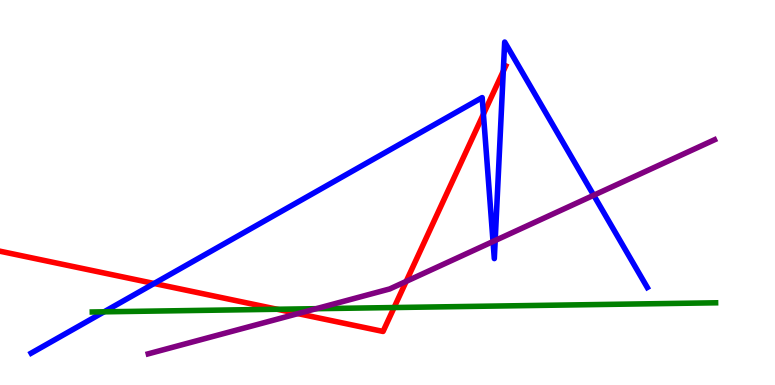[{'lines': ['blue', 'red'], 'intersections': [{'x': 1.99, 'y': 2.64}, {'x': 6.24, 'y': 7.03}, {'x': 6.49, 'y': 8.15}]}, {'lines': ['green', 'red'], 'intersections': [{'x': 3.58, 'y': 1.97}, {'x': 5.09, 'y': 2.01}]}, {'lines': ['purple', 'red'], 'intersections': [{'x': 3.84, 'y': 1.85}, {'x': 5.24, 'y': 2.69}]}, {'lines': ['blue', 'green'], 'intersections': [{'x': 1.34, 'y': 1.9}]}, {'lines': ['blue', 'purple'], 'intersections': [{'x': 6.36, 'y': 3.73}, {'x': 6.39, 'y': 3.75}, {'x': 7.66, 'y': 4.93}]}, {'lines': ['green', 'purple'], 'intersections': [{'x': 4.08, 'y': 1.98}]}]